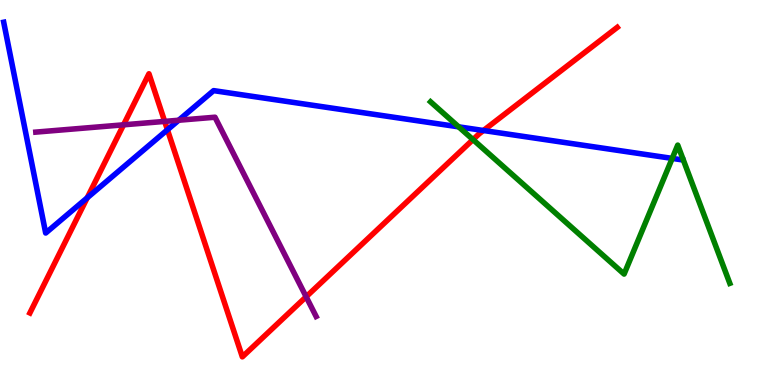[{'lines': ['blue', 'red'], 'intersections': [{'x': 1.13, 'y': 4.86}, {'x': 2.16, 'y': 6.63}, {'x': 6.24, 'y': 6.61}]}, {'lines': ['green', 'red'], 'intersections': [{'x': 6.1, 'y': 6.37}]}, {'lines': ['purple', 'red'], 'intersections': [{'x': 1.59, 'y': 6.76}, {'x': 2.12, 'y': 6.85}, {'x': 3.95, 'y': 2.29}]}, {'lines': ['blue', 'green'], 'intersections': [{'x': 5.92, 'y': 6.71}, {'x': 8.67, 'y': 5.89}]}, {'lines': ['blue', 'purple'], 'intersections': [{'x': 2.31, 'y': 6.88}]}, {'lines': ['green', 'purple'], 'intersections': []}]